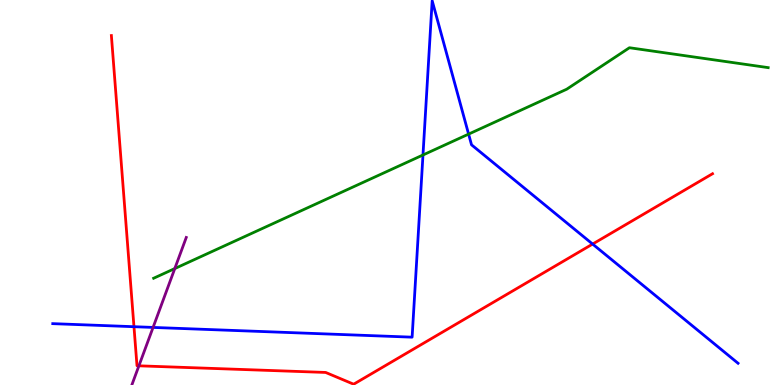[{'lines': ['blue', 'red'], 'intersections': [{'x': 1.73, 'y': 1.51}, {'x': 7.65, 'y': 3.66}]}, {'lines': ['green', 'red'], 'intersections': []}, {'lines': ['purple', 'red'], 'intersections': [{'x': 1.79, 'y': 0.498}]}, {'lines': ['blue', 'green'], 'intersections': [{'x': 5.46, 'y': 5.97}, {'x': 6.05, 'y': 6.52}]}, {'lines': ['blue', 'purple'], 'intersections': [{'x': 1.98, 'y': 1.5}]}, {'lines': ['green', 'purple'], 'intersections': [{'x': 2.26, 'y': 3.02}]}]